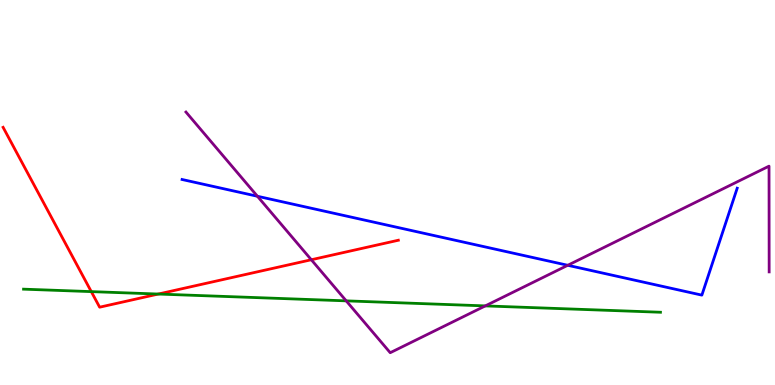[{'lines': ['blue', 'red'], 'intersections': []}, {'lines': ['green', 'red'], 'intersections': [{'x': 1.18, 'y': 2.43}, {'x': 2.04, 'y': 2.36}]}, {'lines': ['purple', 'red'], 'intersections': [{'x': 4.02, 'y': 3.25}]}, {'lines': ['blue', 'green'], 'intersections': []}, {'lines': ['blue', 'purple'], 'intersections': [{'x': 3.32, 'y': 4.9}, {'x': 7.33, 'y': 3.11}]}, {'lines': ['green', 'purple'], 'intersections': [{'x': 4.47, 'y': 2.19}, {'x': 6.26, 'y': 2.05}]}]